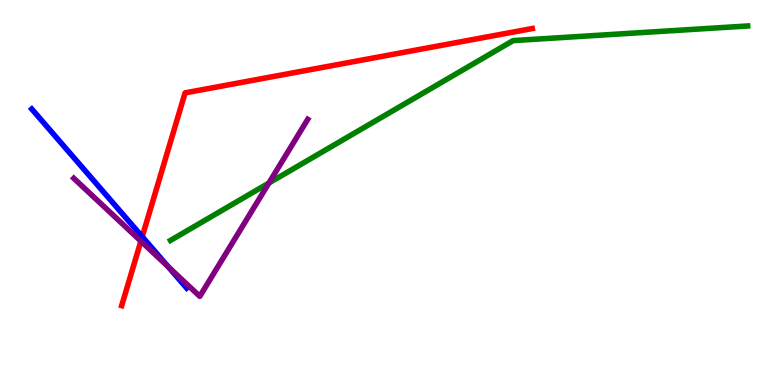[{'lines': ['blue', 'red'], 'intersections': [{'x': 1.84, 'y': 3.85}]}, {'lines': ['green', 'red'], 'intersections': []}, {'lines': ['purple', 'red'], 'intersections': [{'x': 1.82, 'y': 3.74}]}, {'lines': ['blue', 'green'], 'intersections': []}, {'lines': ['blue', 'purple'], 'intersections': [{'x': 2.17, 'y': 3.07}]}, {'lines': ['green', 'purple'], 'intersections': [{'x': 3.47, 'y': 5.25}]}]